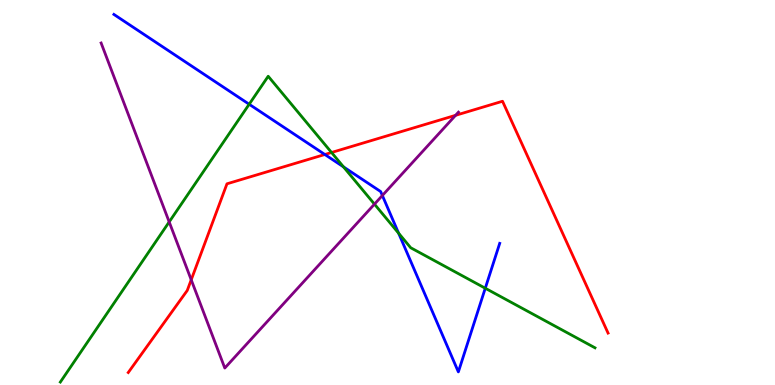[{'lines': ['blue', 'red'], 'intersections': [{'x': 4.19, 'y': 5.99}]}, {'lines': ['green', 'red'], 'intersections': [{'x': 4.28, 'y': 6.04}]}, {'lines': ['purple', 'red'], 'intersections': [{'x': 2.47, 'y': 2.73}, {'x': 5.88, 'y': 7.0}]}, {'lines': ['blue', 'green'], 'intersections': [{'x': 3.22, 'y': 7.29}, {'x': 4.43, 'y': 5.67}, {'x': 5.14, 'y': 3.94}, {'x': 6.26, 'y': 2.51}]}, {'lines': ['blue', 'purple'], 'intersections': [{'x': 4.93, 'y': 4.92}]}, {'lines': ['green', 'purple'], 'intersections': [{'x': 2.18, 'y': 4.24}, {'x': 4.83, 'y': 4.7}]}]